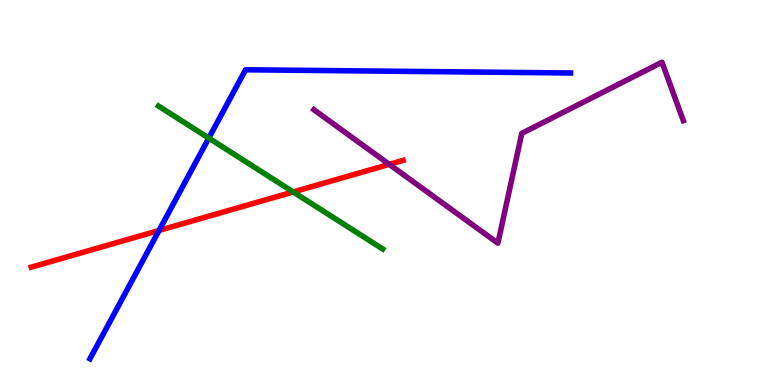[{'lines': ['blue', 'red'], 'intersections': [{'x': 2.05, 'y': 4.01}]}, {'lines': ['green', 'red'], 'intersections': [{'x': 3.78, 'y': 5.01}]}, {'lines': ['purple', 'red'], 'intersections': [{'x': 5.02, 'y': 5.73}]}, {'lines': ['blue', 'green'], 'intersections': [{'x': 2.69, 'y': 6.41}]}, {'lines': ['blue', 'purple'], 'intersections': []}, {'lines': ['green', 'purple'], 'intersections': []}]